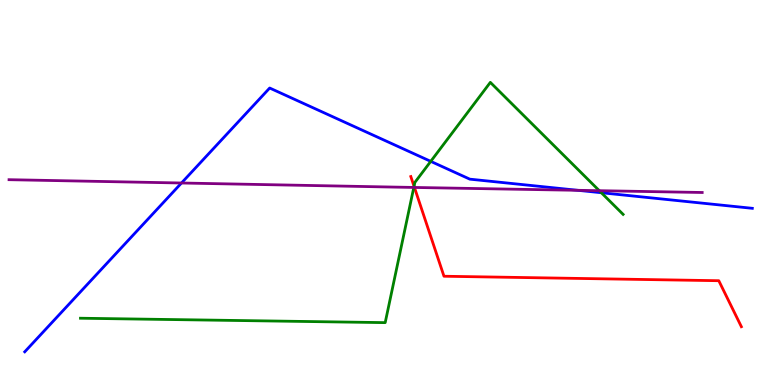[{'lines': ['blue', 'red'], 'intersections': []}, {'lines': ['green', 'red'], 'intersections': [{'x': 5.34, 'y': 5.16}]}, {'lines': ['purple', 'red'], 'intersections': [{'x': 5.35, 'y': 5.13}]}, {'lines': ['blue', 'green'], 'intersections': [{'x': 5.56, 'y': 5.81}, {'x': 7.76, 'y': 4.99}]}, {'lines': ['blue', 'purple'], 'intersections': [{'x': 2.34, 'y': 5.25}, {'x': 7.46, 'y': 5.06}]}, {'lines': ['green', 'purple'], 'intersections': [{'x': 5.34, 'y': 5.13}, {'x': 7.73, 'y': 5.05}]}]